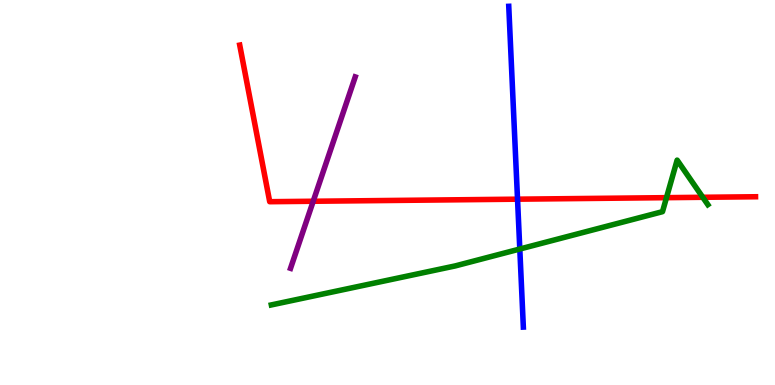[{'lines': ['blue', 'red'], 'intersections': [{'x': 6.68, 'y': 4.83}]}, {'lines': ['green', 'red'], 'intersections': [{'x': 8.6, 'y': 4.87}, {'x': 9.07, 'y': 4.88}]}, {'lines': ['purple', 'red'], 'intersections': [{'x': 4.04, 'y': 4.77}]}, {'lines': ['blue', 'green'], 'intersections': [{'x': 6.71, 'y': 3.53}]}, {'lines': ['blue', 'purple'], 'intersections': []}, {'lines': ['green', 'purple'], 'intersections': []}]